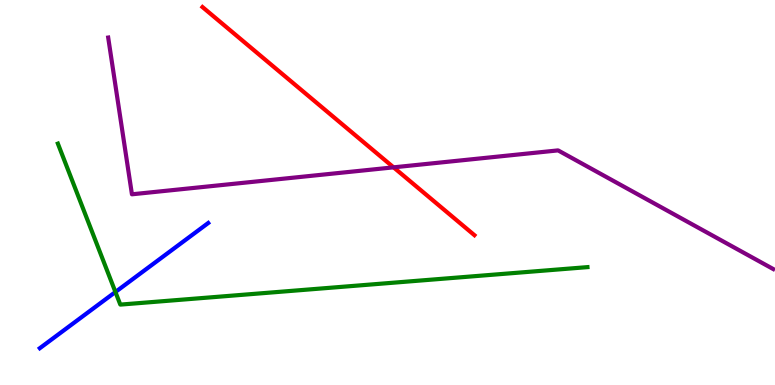[{'lines': ['blue', 'red'], 'intersections': []}, {'lines': ['green', 'red'], 'intersections': []}, {'lines': ['purple', 'red'], 'intersections': [{'x': 5.08, 'y': 5.65}]}, {'lines': ['blue', 'green'], 'intersections': [{'x': 1.49, 'y': 2.42}]}, {'lines': ['blue', 'purple'], 'intersections': []}, {'lines': ['green', 'purple'], 'intersections': []}]